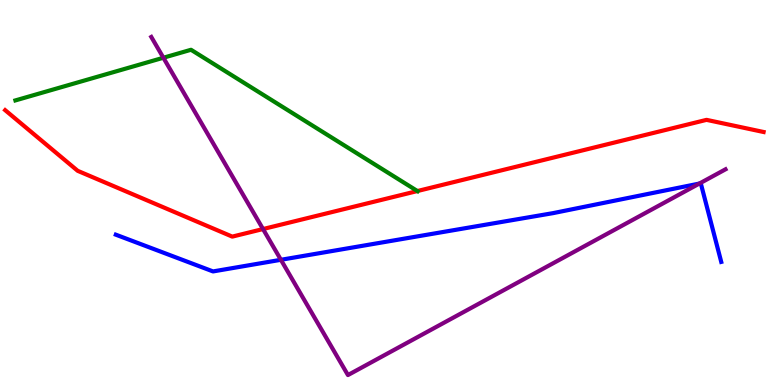[{'lines': ['blue', 'red'], 'intersections': []}, {'lines': ['green', 'red'], 'intersections': [{'x': 5.39, 'y': 5.04}]}, {'lines': ['purple', 'red'], 'intersections': [{'x': 3.39, 'y': 4.05}]}, {'lines': ['blue', 'green'], 'intersections': []}, {'lines': ['blue', 'purple'], 'intersections': [{'x': 3.62, 'y': 3.25}, {'x': 9.02, 'y': 5.23}]}, {'lines': ['green', 'purple'], 'intersections': [{'x': 2.11, 'y': 8.5}]}]